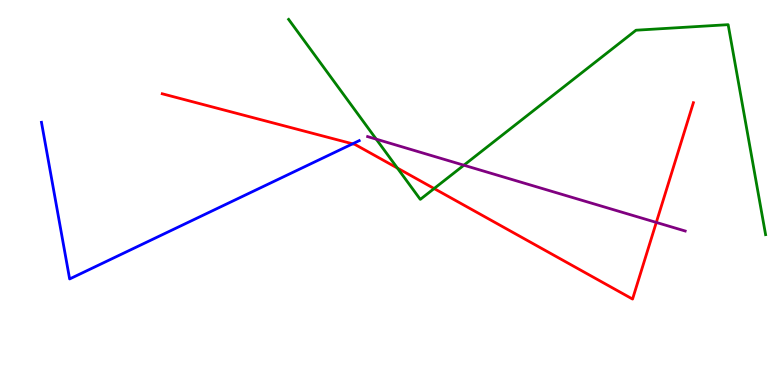[{'lines': ['blue', 'red'], 'intersections': [{'x': 4.55, 'y': 6.26}]}, {'lines': ['green', 'red'], 'intersections': [{'x': 5.13, 'y': 5.63}, {'x': 5.6, 'y': 5.1}]}, {'lines': ['purple', 'red'], 'intersections': [{'x': 8.47, 'y': 4.22}]}, {'lines': ['blue', 'green'], 'intersections': []}, {'lines': ['blue', 'purple'], 'intersections': []}, {'lines': ['green', 'purple'], 'intersections': [{'x': 4.85, 'y': 6.39}, {'x': 5.99, 'y': 5.71}]}]